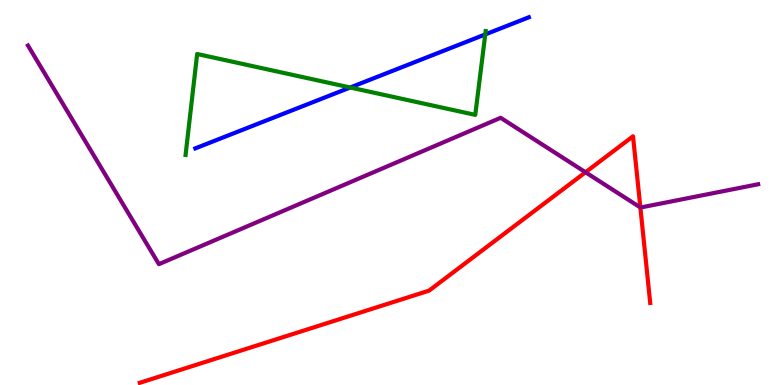[{'lines': ['blue', 'red'], 'intersections': []}, {'lines': ['green', 'red'], 'intersections': []}, {'lines': ['purple', 'red'], 'intersections': [{'x': 7.55, 'y': 5.53}, {'x': 8.26, 'y': 4.61}]}, {'lines': ['blue', 'green'], 'intersections': [{'x': 4.52, 'y': 7.73}, {'x': 6.26, 'y': 9.11}]}, {'lines': ['blue', 'purple'], 'intersections': []}, {'lines': ['green', 'purple'], 'intersections': []}]